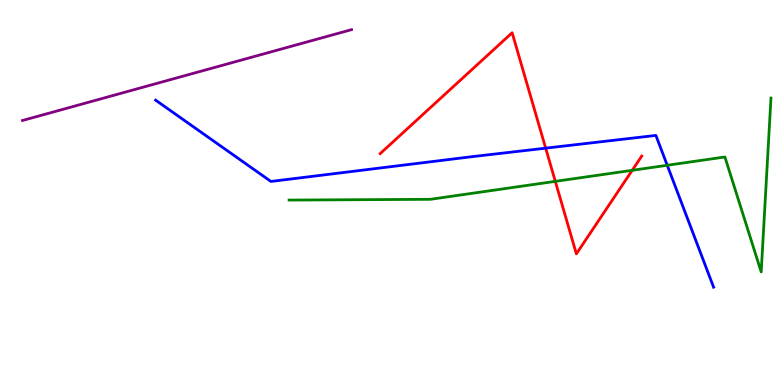[{'lines': ['blue', 'red'], 'intersections': [{'x': 7.04, 'y': 6.15}]}, {'lines': ['green', 'red'], 'intersections': [{'x': 7.17, 'y': 5.29}, {'x': 8.16, 'y': 5.58}]}, {'lines': ['purple', 'red'], 'intersections': []}, {'lines': ['blue', 'green'], 'intersections': [{'x': 8.61, 'y': 5.71}]}, {'lines': ['blue', 'purple'], 'intersections': []}, {'lines': ['green', 'purple'], 'intersections': []}]